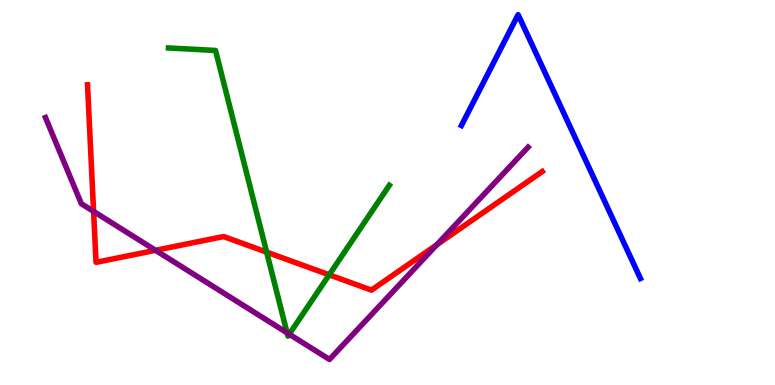[{'lines': ['blue', 'red'], 'intersections': []}, {'lines': ['green', 'red'], 'intersections': [{'x': 3.44, 'y': 3.45}, {'x': 4.25, 'y': 2.86}]}, {'lines': ['purple', 'red'], 'intersections': [{'x': 1.21, 'y': 4.51}, {'x': 2.01, 'y': 3.5}, {'x': 5.64, 'y': 3.64}]}, {'lines': ['blue', 'green'], 'intersections': []}, {'lines': ['blue', 'purple'], 'intersections': []}, {'lines': ['green', 'purple'], 'intersections': [{'x': 3.7, 'y': 1.35}, {'x': 3.73, 'y': 1.32}]}]